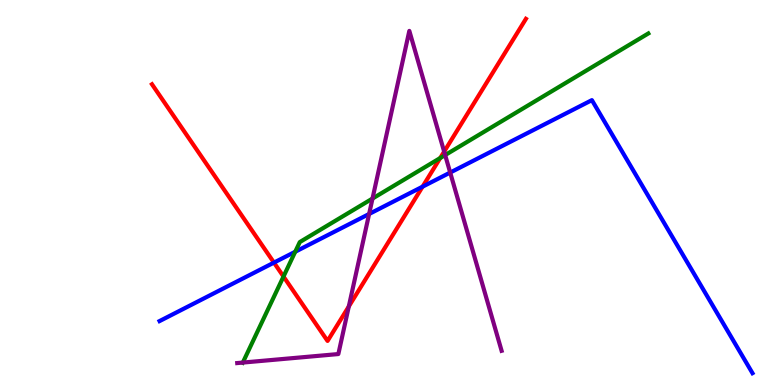[{'lines': ['blue', 'red'], 'intersections': [{'x': 3.54, 'y': 3.18}, {'x': 5.45, 'y': 5.15}]}, {'lines': ['green', 'red'], 'intersections': [{'x': 3.66, 'y': 2.82}, {'x': 5.68, 'y': 5.9}]}, {'lines': ['purple', 'red'], 'intersections': [{'x': 4.5, 'y': 2.04}, {'x': 5.73, 'y': 6.06}]}, {'lines': ['blue', 'green'], 'intersections': [{'x': 3.81, 'y': 3.46}]}, {'lines': ['blue', 'purple'], 'intersections': [{'x': 4.76, 'y': 4.44}, {'x': 5.81, 'y': 5.52}]}, {'lines': ['green', 'purple'], 'intersections': [{'x': 3.13, 'y': 0.583}, {'x': 4.81, 'y': 4.84}, {'x': 5.74, 'y': 5.97}]}]